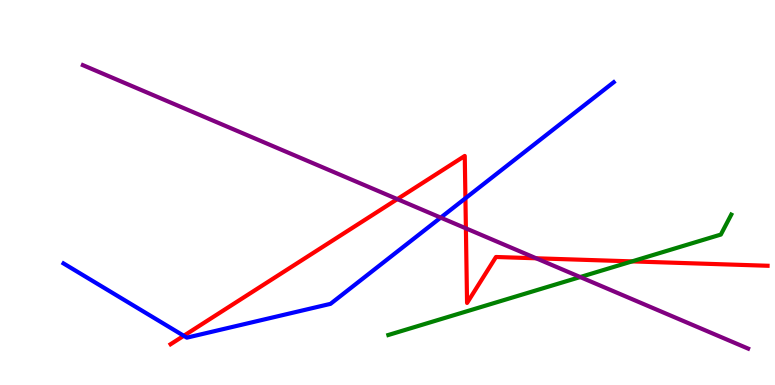[{'lines': ['blue', 'red'], 'intersections': [{'x': 2.37, 'y': 1.28}, {'x': 6.01, 'y': 4.85}]}, {'lines': ['green', 'red'], 'intersections': [{'x': 8.16, 'y': 3.21}]}, {'lines': ['purple', 'red'], 'intersections': [{'x': 5.13, 'y': 4.83}, {'x': 6.01, 'y': 4.07}, {'x': 6.92, 'y': 3.29}]}, {'lines': ['blue', 'green'], 'intersections': []}, {'lines': ['blue', 'purple'], 'intersections': [{'x': 5.69, 'y': 4.35}]}, {'lines': ['green', 'purple'], 'intersections': [{'x': 7.49, 'y': 2.8}]}]